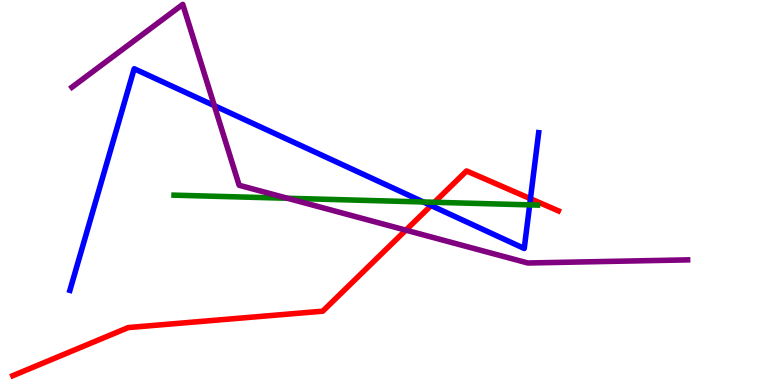[{'lines': ['blue', 'red'], 'intersections': [{'x': 5.56, 'y': 4.66}, {'x': 6.84, 'y': 4.84}]}, {'lines': ['green', 'red'], 'intersections': [{'x': 5.61, 'y': 4.75}]}, {'lines': ['purple', 'red'], 'intersections': [{'x': 5.24, 'y': 4.02}]}, {'lines': ['blue', 'green'], 'intersections': [{'x': 5.46, 'y': 4.75}, {'x': 6.83, 'y': 4.68}]}, {'lines': ['blue', 'purple'], 'intersections': [{'x': 2.77, 'y': 7.26}]}, {'lines': ['green', 'purple'], 'intersections': [{'x': 3.71, 'y': 4.85}]}]